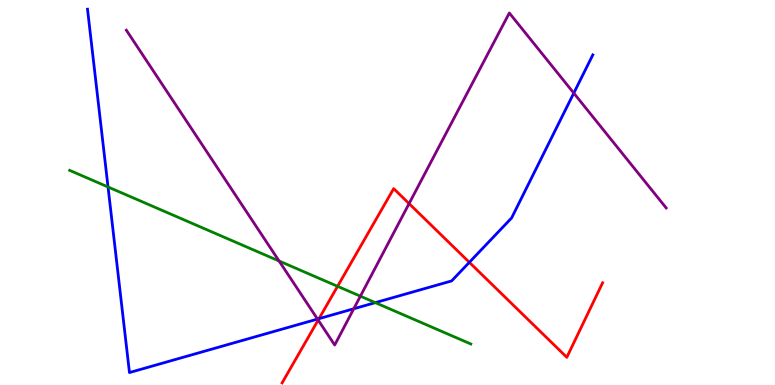[{'lines': ['blue', 'red'], 'intersections': [{'x': 4.12, 'y': 1.72}, {'x': 6.06, 'y': 3.19}]}, {'lines': ['green', 'red'], 'intersections': [{'x': 4.36, 'y': 2.56}]}, {'lines': ['purple', 'red'], 'intersections': [{'x': 4.11, 'y': 1.69}, {'x': 5.28, 'y': 4.71}]}, {'lines': ['blue', 'green'], 'intersections': [{'x': 1.39, 'y': 5.14}, {'x': 4.84, 'y': 2.14}]}, {'lines': ['blue', 'purple'], 'intersections': [{'x': 4.1, 'y': 1.71}, {'x': 4.56, 'y': 1.98}, {'x': 7.4, 'y': 7.58}]}, {'lines': ['green', 'purple'], 'intersections': [{'x': 3.6, 'y': 3.22}, {'x': 4.65, 'y': 2.31}]}]